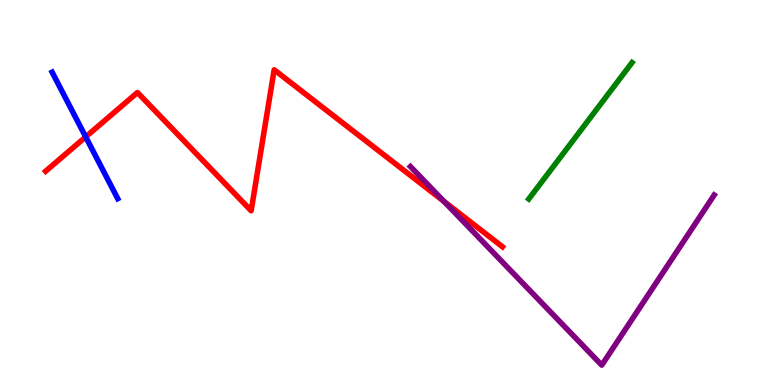[{'lines': ['blue', 'red'], 'intersections': [{'x': 1.11, 'y': 6.44}]}, {'lines': ['green', 'red'], 'intersections': []}, {'lines': ['purple', 'red'], 'intersections': [{'x': 5.73, 'y': 4.77}]}, {'lines': ['blue', 'green'], 'intersections': []}, {'lines': ['blue', 'purple'], 'intersections': []}, {'lines': ['green', 'purple'], 'intersections': []}]